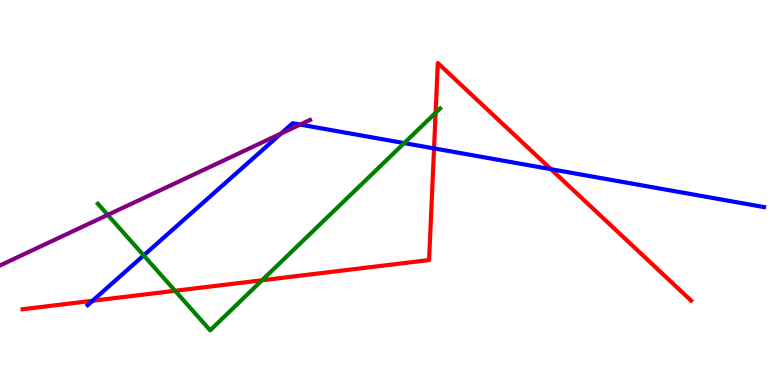[{'lines': ['blue', 'red'], 'intersections': [{'x': 1.19, 'y': 2.19}, {'x': 5.6, 'y': 6.15}, {'x': 7.11, 'y': 5.61}]}, {'lines': ['green', 'red'], 'intersections': [{'x': 2.26, 'y': 2.45}, {'x': 3.38, 'y': 2.72}, {'x': 5.62, 'y': 7.07}]}, {'lines': ['purple', 'red'], 'intersections': []}, {'lines': ['blue', 'green'], 'intersections': [{'x': 1.85, 'y': 3.37}, {'x': 5.22, 'y': 6.28}]}, {'lines': ['blue', 'purple'], 'intersections': [{'x': 3.63, 'y': 6.53}, {'x': 3.87, 'y': 6.76}]}, {'lines': ['green', 'purple'], 'intersections': [{'x': 1.39, 'y': 4.42}]}]